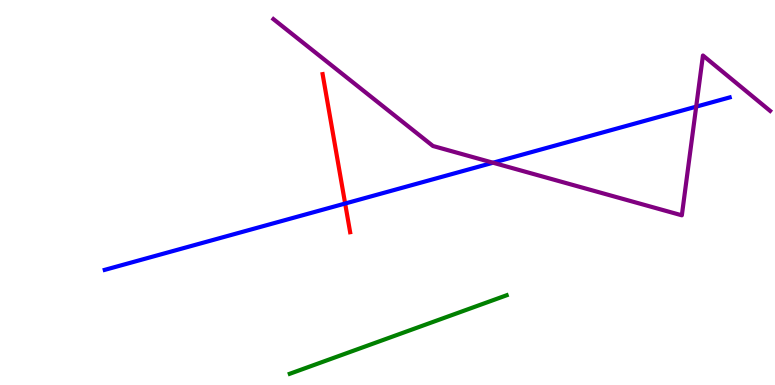[{'lines': ['blue', 'red'], 'intersections': [{'x': 4.45, 'y': 4.71}]}, {'lines': ['green', 'red'], 'intersections': []}, {'lines': ['purple', 'red'], 'intersections': []}, {'lines': ['blue', 'green'], 'intersections': []}, {'lines': ['blue', 'purple'], 'intersections': [{'x': 6.36, 'y': 5.77}, {'x': 8.98, 'y': 7.23}]}, {'lines': ['green', 'purple'], 'intersections': []}]